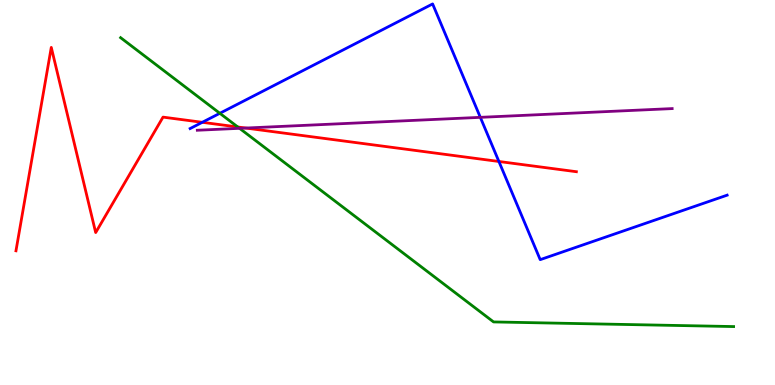[{'lines': ['blue', 'red'], 'intersections': [{'x': 2.61, 'y': 6.82}, {'x': 6.44, 'y': 5.81}]}, {'lines': ['green', 'red'], 'intersections': [{'x': 3.07, 'y': 6.7}]}, {'lines': ['purple', 'red'], 'intersections': [{'x': 3.17, 'y': 6.67}]}, {'lines': ['blue', 'green'], 'intersections': [{'x': 2.84, 'y': 7.06}]}, {'lines': ['blue', 'purple'], 'intersections': [{'x': 6.2, 'y': 6.95}]}, {'lines': ['green', 'purple'], 'intersections': [{'x': 3.09, 'y': 6.67}]}]